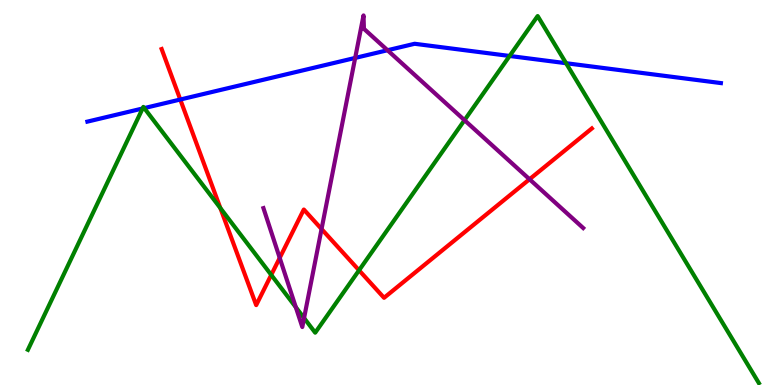[{'lines': ['blue', 'red'], 'intersections': [{'x': 2.33, 'y': 7.41}]}, {'lines': ['green', 'red'], 'intersections': [{'x': 2.84, 'y': 4.6}, {'x': 3.5, 'y': 2.86}, {'x': 4.63, 'y': 2.98}]}, {'lines': ['purple', 'red'], 'intersections': [{'x': 3.61, 'y': 3.3}, {'x': 4.15, 'y': 4.05}, {'x': 6.83, 'y': 5.34}]}, {'lines': ['blue', 'green'], 'intersections': [{'x': 1.84, 'y': 7.18}, {'x': 1.86, 'y': 7.19}, {'x': 6.58, 'y': 8.55}, {'x': 7.3, 'y': 8.36}]}, {'lines': ['blue', 'purple'], 'intersections': [{'x': 4.58, 'y': 8.5}, {'x': 5.0, 'y': 8.7}]}, {'lines': ['green', 'purple'], 'intersections': [{'x': 3.82, 'y': 2.02}, {'x': 3.92, 'y': 1.74}, {'x': 5.99, 'y': 6.88}]}]